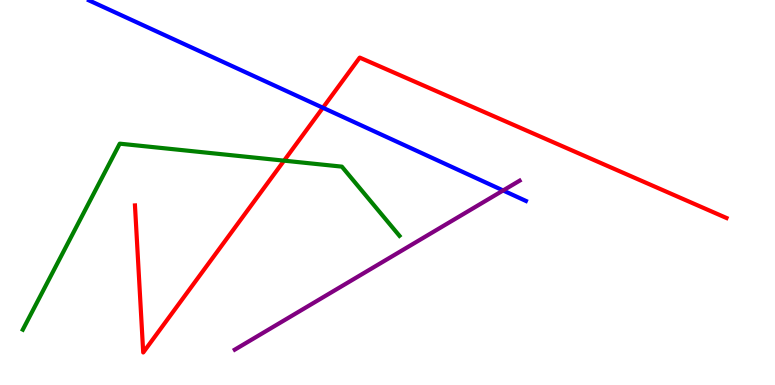[{'lines': ['blue', 'red'], 'intersections': [{'x': 4.17, 'y': 7.2}]}, {'lines': ['green', 'red'], 'intersections': [{'x': 3.67, 'y': 5.83}]}, {'lines': ['purple', 'red'], 'intersections': []}, {'lines': ['blue', 'green'], 'intersections': []}, {'lines': ['blue', 'purple'], 'intersections': [{'x': 6.49, 'y': 5.05}]}, {'lines': ['green', 'purple'], 'intersections': []}]